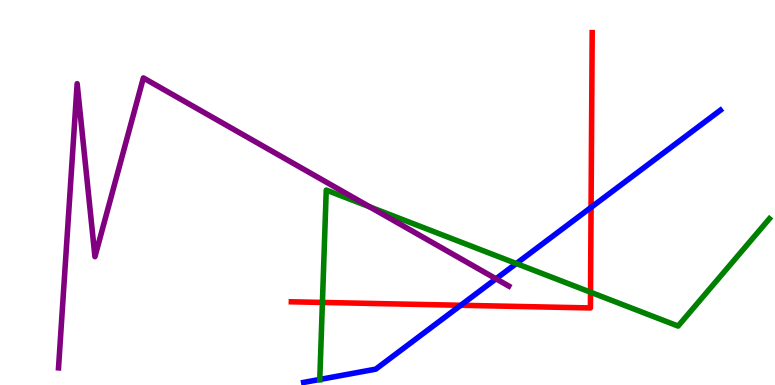[{'lines': ['blue', 'red'], 'intersections': [{'x': 5.95, 'y': 2.07}, {'x': 7.63, 'y': 4.61}]}, {'lines': ['green', 'red'], 'intersections': [{'x': 4.16, 'y': 2.14}, {'x': 7.62, 'y': 2.41}]}, {'lines': ['purple', 'red'], 'intersections': []}, {'lines': ['blue', 'green'], 'intersections': [{'x': 4.13, 'y': 0.144}, {'x': 6.66, 'y': 3.16}]}, {'lines': ['blue', 'purple'], 'intersections': [{'x': 6.4, 'y': 2.76}]}, {'lines': ['green', 'purple'], 'intersections': [{'x': 4.77, 'y': 4.63}]}]